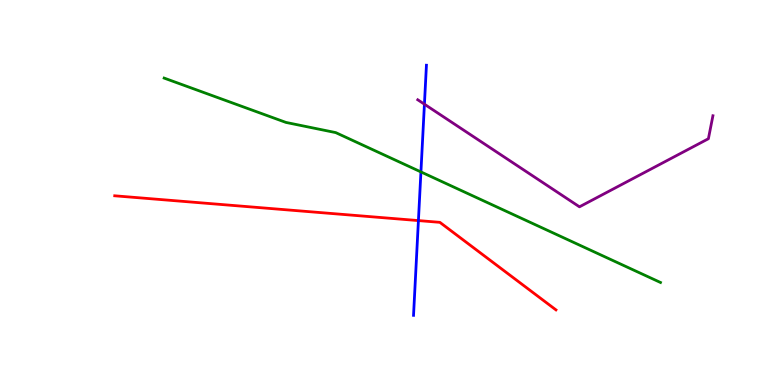[{'lines': ['blue', 'red'], 'intersections': [{'x': 5.4, 'y': 4.27}]}, {'lines': ['green', 'red'], 'intersections': []}, {'lines': ['purple', 'red'], 'intersections': []}, {'lines': ['blue', 'green'], 'intersections': [{'x': 5.43, 'y': 5.53}]}, {'lines': ['blue', 'purple'], 'intersections': [{'x': 5.48, 'y': 7.29}]}, {'lines': ['green', 'purple'], 'intersections': []}]